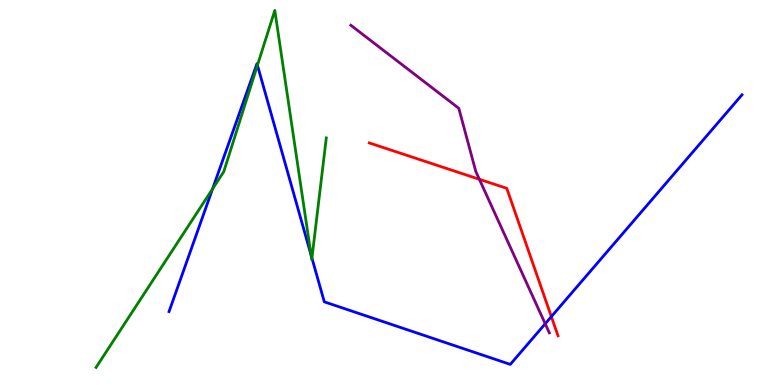[{'lines': ['blue', 'red'], 'intersections': [{'x': 7.11, 'y': 1.78}]}, {'lines': ['green', 'red'], 'intersections': []}, {'lines': ['purple', 'red'], 'intersections': [{'x': 6.19, 'y': 5.34}]}, {'lines': ['blue', 'green'], 'intersections': [{'x': 2.74, 'y': 5.09}, {'x': 3.32, 'y': 8.3}, {'x': 4.01, 'y': 3.38}, {'x': 4.02, 'y': 3.3}]}, {'lines': ['blue', 'purple'], 'intersections': [{'x': 7.03, 'y': 1.59}]}, {'lines': ['green', 'purple'], 'intersections': []}]